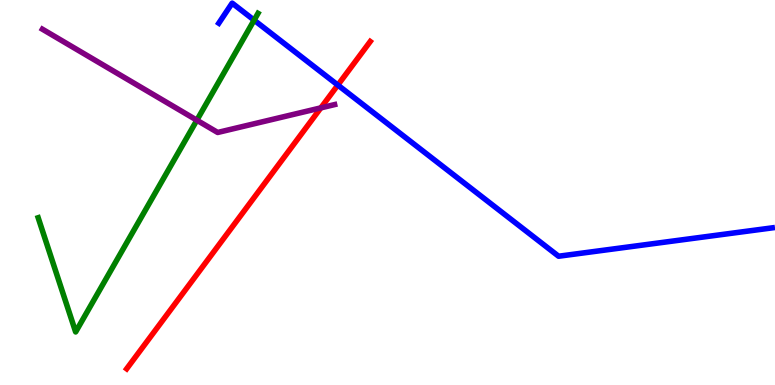[{'lines': ['blue', 'red'], 'intersections': [{'x': 4.36, 'y': 7.79}]}, {'lines': ['green', 'red'], 'intersections': []}, {'lines': ['purple', 'red'], 'intersections': [{'x': 4.14, 'y': 7.2}]}, {'lines': ['blue', 'green'], 'intersections': [{'x': 3.28, 'y': 9.48}]}, {'lines': ['blue', 'purple'], 'intersections': []}, {'lines': ['green', 'purple'], 'intersections': [{'x': 2.54, 'y': 6.88}]}]